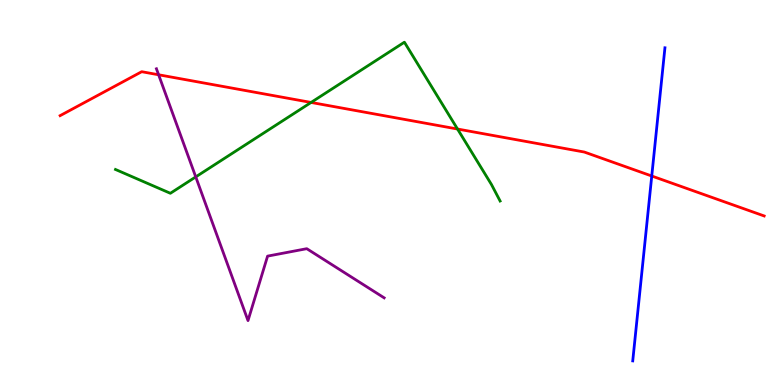[{'lines': ['blue', 'red'], 'intersections': [{'x': 8.41, 'y': 5.43}]}, {'lines': ['green', 'red'], 'intersections': [{'x': 4.01, 'y': 7.34}, {'x': 5.9, 'y': 6.65}]}, {'lines': ['purple', 'red'], 'intersections': [{'x': 2.05, 'y': 8.06}]}, {'lines': ['blue', 'green'], 'intersections': []}, {'lines': ['blue', 'purple'], 'intersections': []}, {'lines': ['green', 'purple'], 'intersections': [{'x': 2.53, 'y': 5.41}]}]